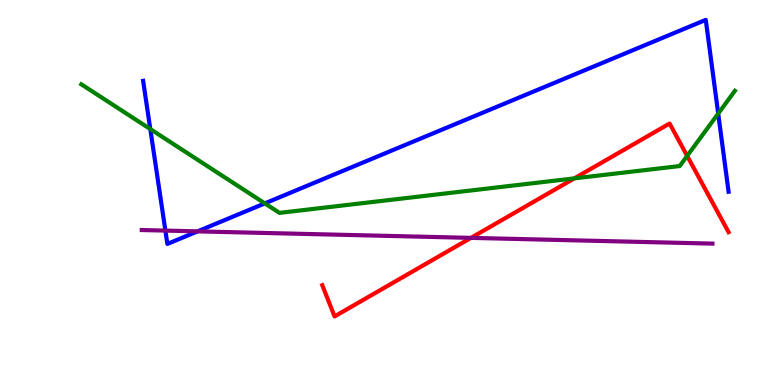[{'lines': ['blue', 'red'], 'intersections': []}, {'lines': ['green', 'red'], 'intersections': [{'x': 7.41, 'y': 5.37}, {'x': 8.87, 'y': 5.95}]}, {'lines': ['purple', 'red'], 'intersections': [{'x': 6.08, 'y': 3.82}]}, {'lines': ['blue', 'green'], 'intersections': [{'x': 1.94, 'y': 6.65}, {'x': 3.42, 'y': 4.72}, {'x': 9.27, 'y': 7.05}]}, {'lines': ['blue', 'purple'], 'intersections': [{'x': 2.13, 'y': 4.01}, {'x': 2.55, 'y': 3.99}]}, {'lines': ['green', 'purple'], 'intersections': []}]